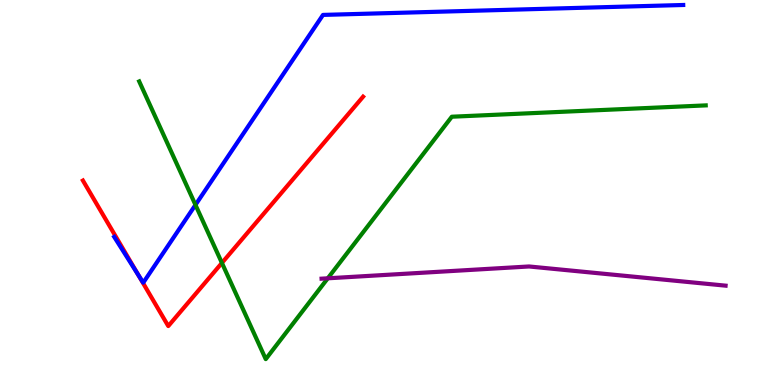[{'lines': ['blue', 'red'], 'intersections': [{'x': 1.78, 'y': 2.87}]}, {'lines': ['green', 'red'], 'intersections': [{'x': 2.86, 'y': 3.17}]}, {'lines': ['purple', 'red'], 'intersections': []}, {'lines': ['blue', 'green'], 'intersections': [{'x': 2.52, 'y': 4.68}]}, {'lines': ['blue', 'purple'], 'intersections': []}, {'lines': ['green', 'purple'], 'intersections': [{'x': 4.23, 'y': 2.77}]}]